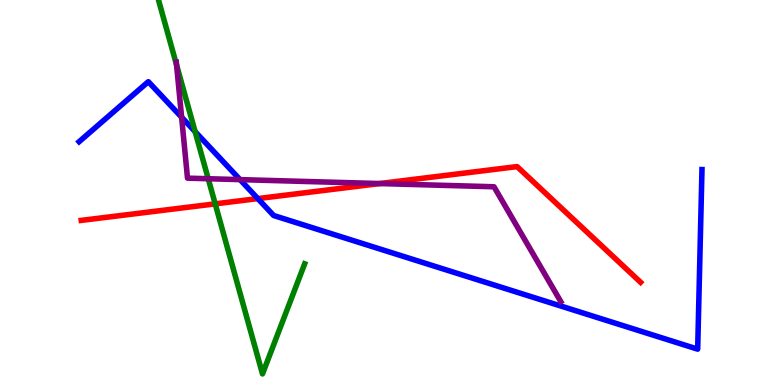[{'lines': ['blue', 'red'], 'intersections': [{'x': 3.33, 'y': 4.84}]}, {'lines': ['green', 'red'], 'intersections': [{'x': 2.78, 'y': 4.7}]}, {'lines': ['purple', 'red'], 'intersections': [{'x': 4.9, 'y': 5.23}]}, {'lines': ['blue', 'green'], 'intersections': [{'x': 2.52, 'y': 6.58}]}, {'lines': ['blue', 'purple'], 'intersections': [{'x': 2.34, 'y': 6.96}, {'x': 3.1, 'y': 5.33}]}, {'lines': ['green', 'purple'], 'intersections': [{'x': 2.28, 'y': 8.31}, {'x': 2.69, 'y': 5.36}]}]